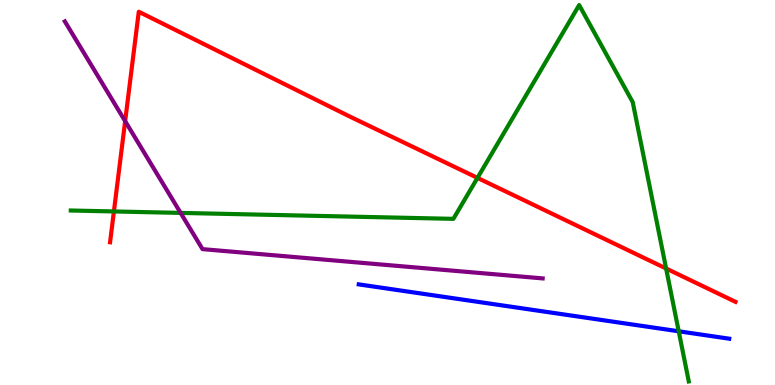[{'lines': ['blue', 'red'], 'intersections': []}, {'lines': ['green', 'red'], 'intersections': [{'x': 1.47, 'y': 4.51}, {'x': 6.16, 'y': 5.38}, {'x': 8.6, 'y': 3.03}]}, {'lines': ['purple', 'red'], 'intersections': [{'x': 1.61, 'y': 6.85}]}, {'lines': ['blue', 'green'], 'intersections': [{'x': 8.76, 'y': 1.4}]}, {'lines': ['blue', 'purple'], 'intersections': []}, {'lines': ['green', 'purple'], 'intersections': [{'x': 2.33, 'y': 4.47}]}]